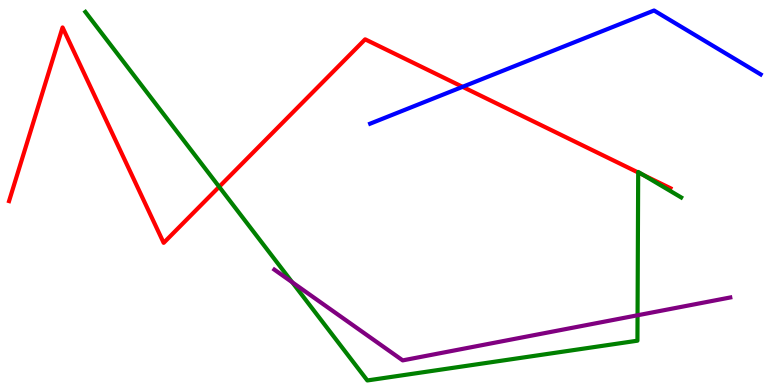[{'lines': ['blue', 'red'], 'intersections': [{'x': 5.97, 'y': 7.74}]}, {'lines': ['green', 'red'], 'intersections': [{'x': 2.83, 'y': 5.15}, {'x': 8.23, 'y': 5.52}, {'x': 8.3, 'y': 5.45}]}, {'lines': ['purple', 'red'], 'intersections': []}, {'lines': ['blue', 'green'], 'intersections': []}, {'lines': ['blue', 'purple'], 'intersections': []}, {'lines': ['green', 'purple'], 'intersections': [{'x': 3.77, 'y': 2.67}, {'x': 8.23, 'y': 1.81}]}]